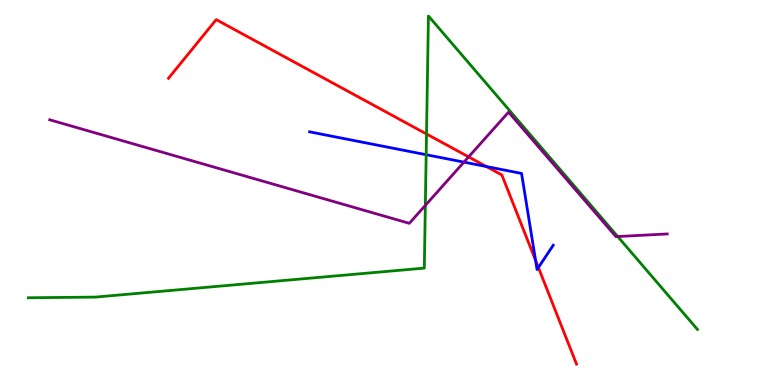[{'lines': ['blue', 'red'], 'intersections': [{'x': 6.28, 'y': 5.67}, {'x': 6.91, 'y': 3.24}, {'x': 6.95, 'y': 3.05}]}, {'lines': ['green', 'red'], 'intersections': [{'x': 5.5, 'y': 6.52}]}, {'lines': ['purple', 'red'], 'intersections': [{'x': 6.05, 'y': 5.93}]}, {'lines': ['blue', 'green'], 'intersections': [{'x': 5.5, 'y': 5.98}]}, {'lines': ['blue', 'purple'], 'intersections': [{'x': 5.99, 'y': 5.79}]}, {'lines': ['green', 'purple'], 'intersections': [{'x': 5.49, 'y': 4.67}, {'x': 7.97, 'y': 3.86}]}]